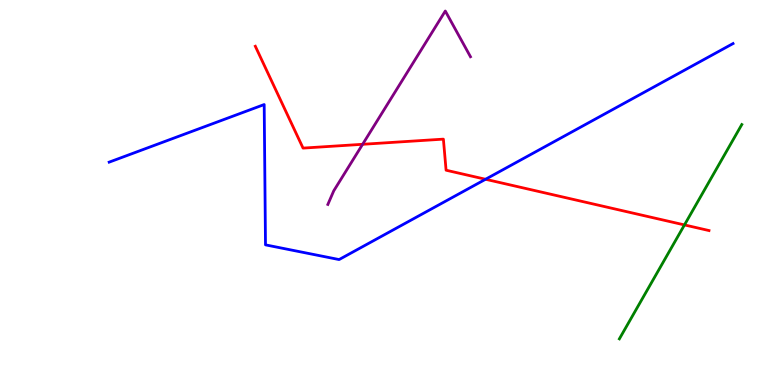[{'lines': ['blue', 'red'], 'intersections': [{'x': 6.27, 'y': 5.34}]}, {'lines': ['green', 'red'], 'intersections': [{'x': 8.83, 'y': 4.16}]}, {'lines': ['purple', 'red'], 'intersections': [{'x': 4.68, 'y': 6.25}]}, {'lines': ['blue', 'green'], 'intersections': []}, {'lines': ['blue', 'purple'], 'intersections': []}, {'lines': ['green', 'purple'], 'intersections': []}]